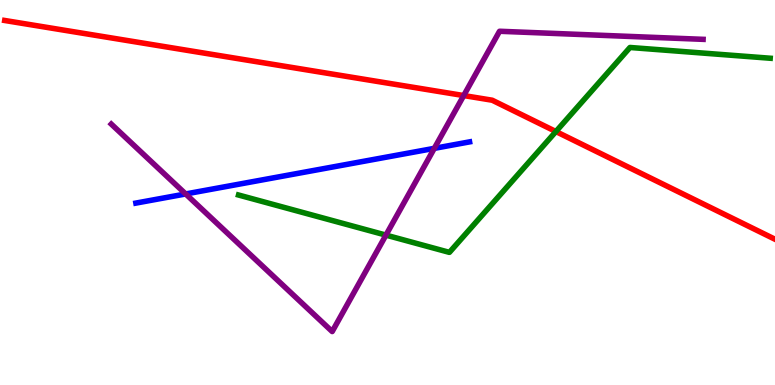[{'lines': ['blue', 'red'], 'intersections': []}, {'lines': ['green', 'red'], 'intersections': [{'x': 7.17, 'y': 6.58}]}, {'lines': ['purple', 'red'], 'intersections': [{'x': 5.98, 'y': 7.52}]}, {'lines': ['blue', 'green'], 'intersections': []}, {'lines': ['blue', 'purple'], 'intersections': [{'x': 2.4, 'y': 4.96}, {'x': 5.6, 'y': 6.15}]}, {'lines': ['green', 'purple'], 'intersections': [{'x': 4.98, 'y': 3.89}]}]